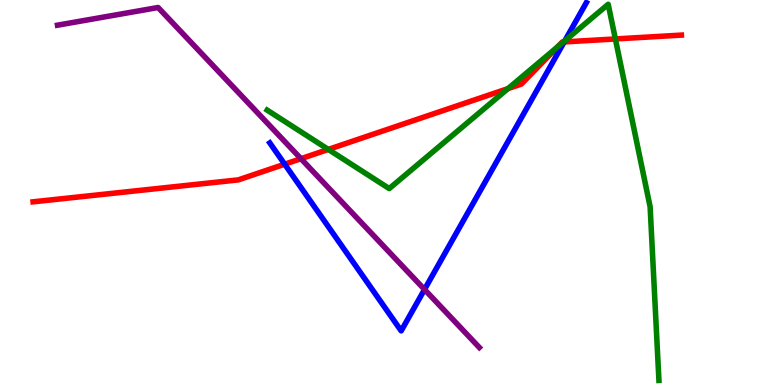[{'lines': ['blue', 'red'], 'intersections': [{'x': 3.67, 'y': 5.74}, {'x': 7.28, 'y': 8.91}]}, {'lines': ['green', 'red'], 'intersections': [{'x': 4.24, 'y': 6.12}, {'x': 6.56, 'y': 7.7}, {'x': 7.19, 'y': 8.78}, {'x': 7.27, 'y': 8.91}, {'x': 7.94, 'y': 8.99}]}, {'lines': ['purple', 'red'], 'intersections': [{'x': 3.88, 'y': 5.88}]}, {'lines': ['blue', 'green'], 'intersections': [{'x': 7.29, 'y': 8.94}]}, {'lines': ['blue', 'purple'], 'intersections': [{'x': 5.48, 'y': 2.48}]}, {'lines': ['green', 'purple'], 'intersections': []}]